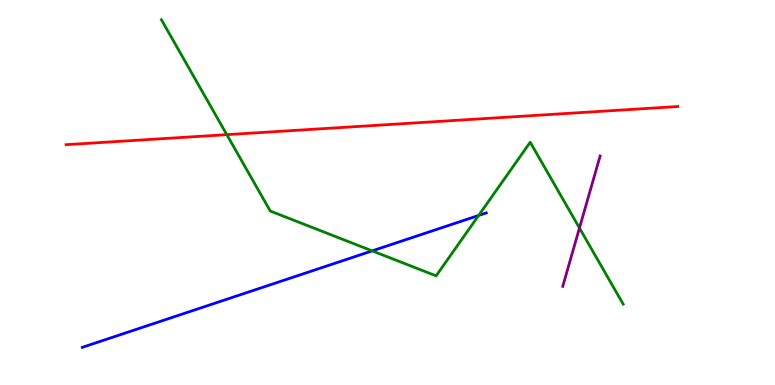[{'lines': ['blue', 'red'], 'intersections': []}, {'lines': ['green', 'red'], 'intersections': [{'x': 2.93, 'y': 6.5}]}, {'lines': ['purple', 'red'], 'intersections': []}, {'lines': ['blue', 'green'], 'intersections': [{'x': 4.8, 'y': 3.48}, {'x': 6.18, 'y': 4.4}]}, {'lines': ['blue', 'purple'], 'intersections': []}, {'lines': ['green', 'purple'], 'intersections': [{'x': 7.48, 'y': 4.08}]}]